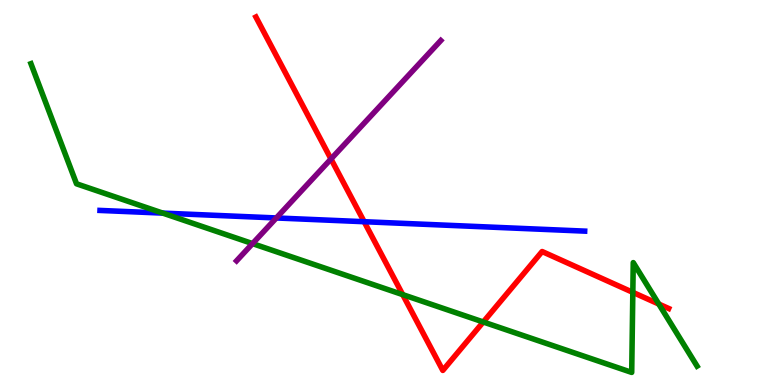[{'lines': ['blue', 'red'], 'intersections': [{'x': 4.7, 'y': 4.24}]}, {'lines': ['green', 'red'], 'intersections': [{'x': 5.2, 'y': 2.35}, {'x': 6.24, 'y': 1.64}, {'x': 8.17, 'y': 2.41}, {'x': 8.5, 'y': 2.1}]}, {'lines': ['purple', 'red'], 'intersections': [{'x': 4.27, 'y': 5.87}]}, {'lines': ['blue', 'green'], 'intersections': [{'x': 2.1, 'y': 4.46}]}, {'lines': ['blue', 'purple'], 'intersections': [{'x': 3.57, 'y': 4.34}]}, {'lines': ['green', 'purple'], 'intersections': [{'x': 3.26, 'y': 3.67}]}]